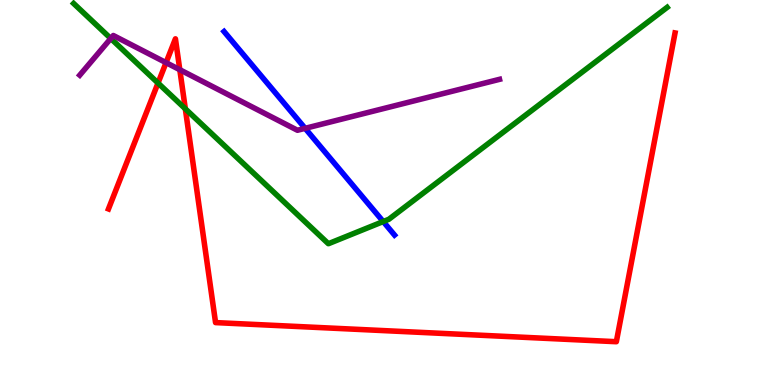[{'lines': ['blue', 'red'], 'intersections': []}, {'lines': ['green', 'red'], 'intersections': [{'x': 2.04, 'y': 7.84}, {'x': 2.39, 'y': 7.17}]}, {'lines': ['purple', 'red'], 'intersections': [{'x': 2.14, 'y': 8.37}, {'x': 2.32, 'y': 8.19}]}, {'lines': ['blue', 'green'], 'intersections': [{'x': 4.94, 'y': 4.25}]}, {'lines': ['blue', 'purple'], 'intersections': [{'x': 3.94, 'y': 6.67}]}, {'lines': ['green', 'purple'], 'intersections': [{'x': 1.43, 'y': 9.0}]}]